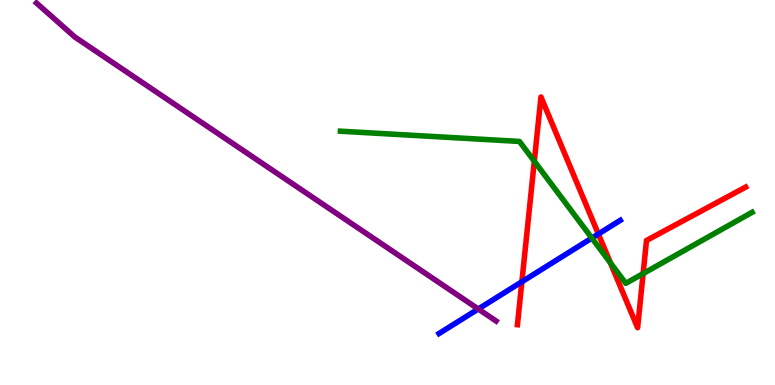[{'lines': ['blue', 'red'], 'intersections': [{'x': 6.73, 'y': 2.68}, {'x': 7.72, 'y': 3.92}]}, {'lines': ['green', 'red'], 'intersections': [{'x': 6.89, 'y': 5.81}, {'x': 7.88, 'y': 3.17}, {'x': 8.3, 'y': 2.89}]}, {'lines': ['purple', 'red'], 'intersections': []}, {'lines': ['blue', 'green'], 'intersections': [{'x': 7.64, 'y': 3.82}]}, {'lines': ['blue', 'purple'], 'intersections': [{'x': 6.17, 'y': 1.97}]}, {'lines': ['green', 'purple'], 'intersections': []}]